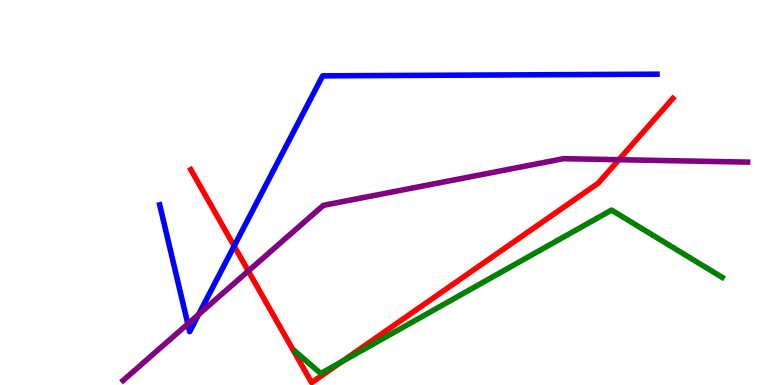[{'lines': ['blue', 'red'], 'intersections': [{'x': 3.02, 'y': 3.61}]}, {'lines': ['green', 'red'], 'intersections': [{'x': 4.41, 'y': 0.6}]}, {'lines': ['purple', 'red'], 'intersections': [{'x': 3.2, 'y': 2.96}, {'x': 7.99, 'y': 5.85}]}, {'lines': ['blue', 'green'], 'intersections': []}, {'lines': ['blue', 'purple'], 'intersections': [{'x': 2.42, 'y': 1.59}, {'x': 2.56, 'y': 1.83}]}, {'lines': ['green', 'purple'], 'intersections': []}]